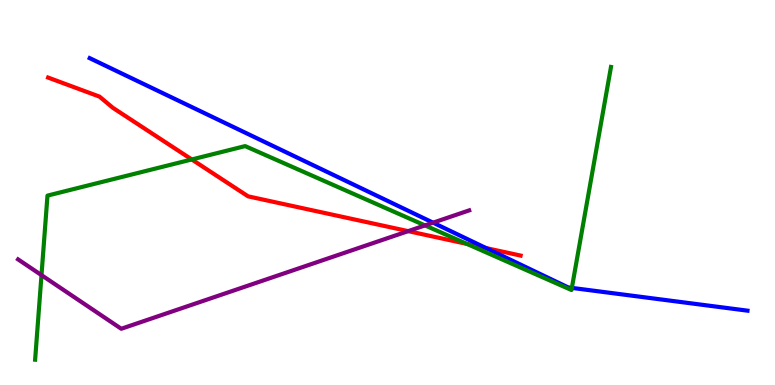[{'lines': ['blue', 'red'], 'intersections': [{'x': 6.27, 'y': 3.56}]}, {'lines': ['green', 'red'], 'intersections': [{'x': 2.47, 'y': 5.86}, {'x': 6.03, 'y': 3.66}]}, {'lines': ['purple', 'red'], 'intersections': [{'x': 5.27, 'y': 4.0}]}, {'lines': ['blue', 'green'], 'intersections': [{'x': 7.38, 'y': 2.52}]}, {'lines': ['blue', 'purple'], 'intersections': [{'x': 5.59, 'y': 4.22}]}, {'lines': ['green', 'purple'], 'intersections': [{'x': 0.535, 'y': 2.85}, {'x': 5.48, 'y': 4.15}]}]